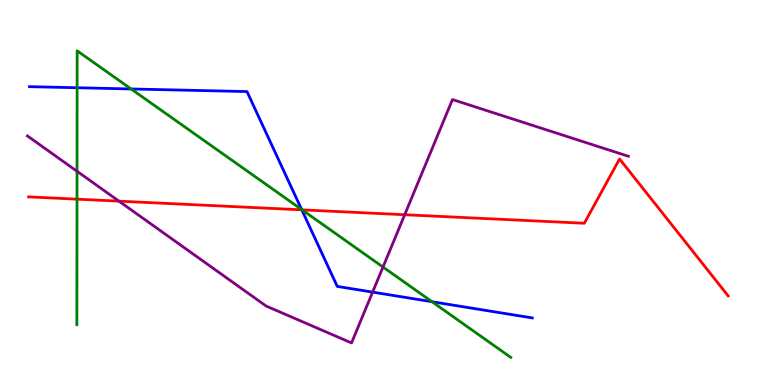[{'lines': ['blue', 'red'], 'intersections': [{'x': 3.89, 'y': 4.55}]}, {'lines': ['green', 'red'], 'intersections': [{'x': 0.994, 'y': 4.83}, {'x': 3.9, 'y': 4.55}]}, {'lines': ['purple', 'red'], 'intersections': [{'x': 1.54, 'y': 4.78}, {'x': 5.22, 'y': 4.42}]}, {'lines': ['blue', 'green'], 'intersections': [{'x': 0.995, 'y': 7.72}, {'x': 1.69, 'y': 7.69}, {'x': 3.89, 'y': 4.56}, {'x': 5.57, 'y': 2.16}]}, {'lines': ['blue', 'purple'], 'intersections': [{'x': 4.81, 'y': 2.41}]}, {'lines': ['green', 'purple'], 'intersections': [{'x': 0.994, 'y': 5.55}, {'x': 4.94, 'y': 3.06}]}]